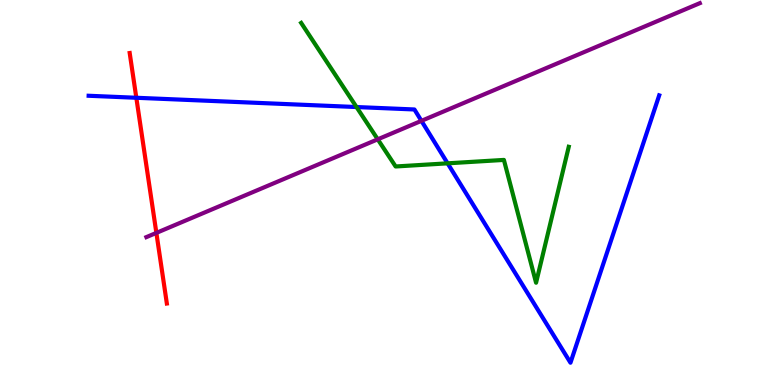[{'lines': ['blue', 'red'], 'intersections': [{'x': 1.76, 'y': 7.46}]}, {'lines': ['green', 'red'], 'intersections': []}, {'lines': ['purple', 'red'], 'intersections': [{'x': 2.02, 'y': 3.95}]}, {'lines': ['blue', 'green'], 'intersections': [{'x': 4.6, 'y': 7.22}, {'x': 5.78, 'y': 5.76}]}, {'lines': ['blue', 'purple'], 'intersections': [{'x': 5.44, 'y': 6.86}]}, {'lines': ['green', 'purple'], 'intersections': [{'x': 4.87, 'y': 6.38}]}]